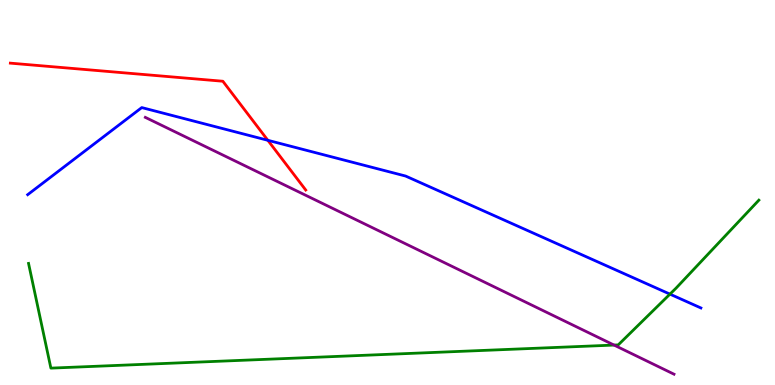[{'lines': ['blue', 'red'], 'intersections': [{'x': 3.46, 'y': 6.36}]}, {'lines': ['green', 'red'], 'intersections': []}, {'lines': ['purple', 'red'], 'intersections': []}, {'lines': ['blue', 'green'], 'intersections': [{'x': 8.64, 'y': 2.36}]}, {'lines': ['blue', 'purple'], 'intersections': []}, {'lines': ['green', 'purple'], 'intersections': [{'x': 7.92, 'y': 1.04}]}]